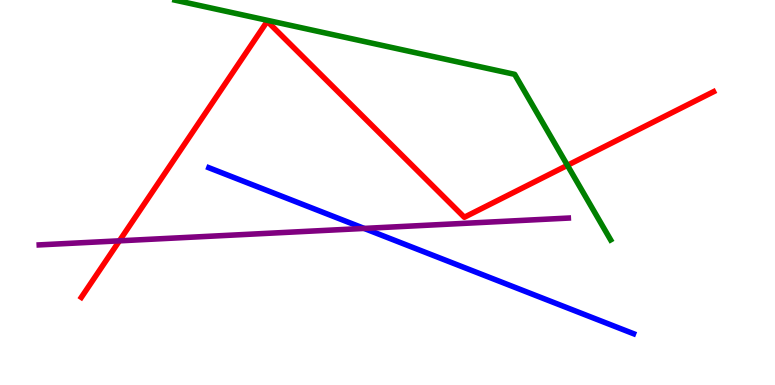[{'lines': ['blue', 'red'], 'intersections': []}, {'lines': ['green', 'red'], 'intersections': [{'x': 7.32, 'y': 5.71}]}, {'lines': ['purple', 'red'], 'intersections': [{'x': 1.54, 'y': 3.74}]}, {'lines': ['blue', 'green'], 'intersections': []}, {'lines': ['blue', 'purple'], 'intersections': [{'x': 4.7, 'y': 4.07}]}, {'lines': ['green', 'purple'], 'intersections': []}]